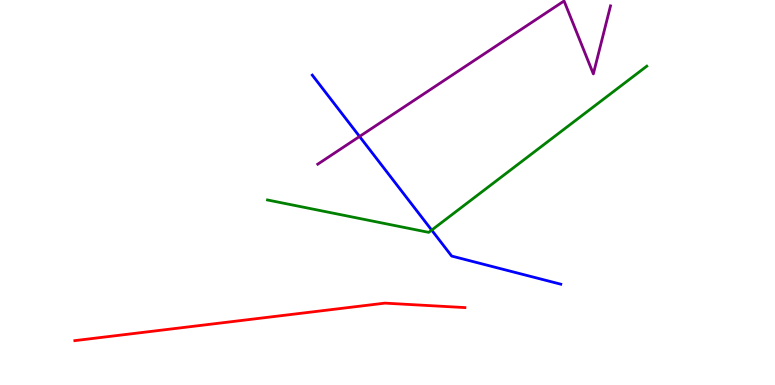[{'lines': ['blue', 'red'], 'intersections': []}, {'lines': ['green', 'red'], 'intersections': []}, {'lines': ['purple', 'red'], 'intersections': []}, {'lines': ['blue', 'green'], 'intersections': [{'x': 5.57, 'y': 4.02}]}, {'lines': ['blue', 'purple'], 'intersections': [{'x': 4.64, 'y': 6.46}]}, {'lines': ['green', 'purple'], 'intersections': []}]